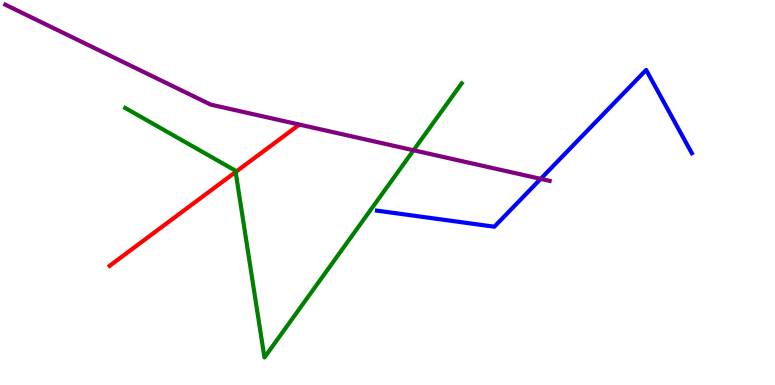[{'lines': ['blue', 'red'], 'intersections': []}, {'lines': ['green', 'red'], 'intersections': [{'x': 3.04, 'y': 5.53}]}, {'lines': ['purple', 'red'], 'intersections': []}, {'lines': ['blue', 'green'], 'intersections': []}, {'lines': ['blue', 'purple'], 'intersections': [{'x': 6.98, 'y': 5.35}]}, {'lines': ['green', 'purple'], 'intersections': [{'x': 5.34, 'y': 6.1}]}]